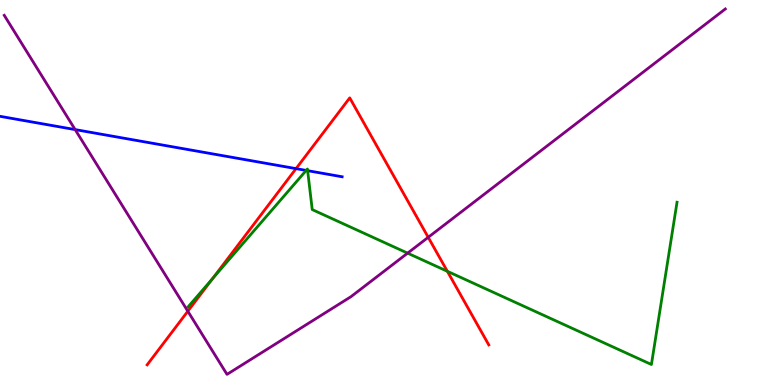[{'lines': ['blue', 'red'], 'intersections': [{'x': 3.82, 'y': 5.62}]}, {'lines': ['green', 'red'], 'intersections': [{'x': 2.74, 'y': 2.77}, {'x': 5.77, 'y': 2.95}]}, {'lines': ['purple', 'red'], 'intersections': [{'x': 2.42, 'y': 1.92}, {'x': 5.53, 'y': 3.84}]}, {'lines': ['blue', 'green'], 'intersections': [{'x': 3.95, 'y': 5.57}, {'x': 3.97, 'y': 5.57}]}, {'lines': ['blue', 'purple'], 'intersections': [{'x': 0.97, 'y': 6.63}]}, {'lines': ['green', 'purple'], 'intersections': [{'x': 5.26, 'y': 3.42}]}]